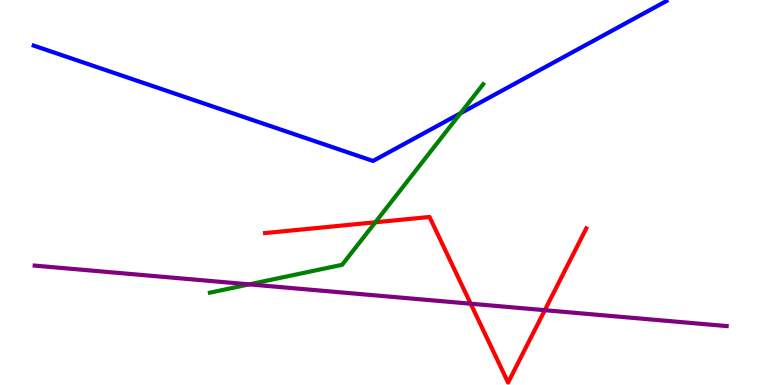[{'lines': ['blue', 'red'], 'intersections': []}, {'lines': ['green', 'red'], 'intersections': [{'x': 4.84, 'y': 4.23}]}, {'lines': ['purple', 'red'], 'intersections': [{'x': 6.07, 'y': 2.11}, {'x': 7.03, 'y': 1.94}]}, {'lines': ['blue', 'green'], 'intersections': [{'x': 5.94, 'y': 7.06}]}, {'lines': ['blue', 'purple'], 'intersections': []}, {'lines': ['green', 'purple'], 'intersections': [{'x': 3.22, 'y': 2.61}]}]